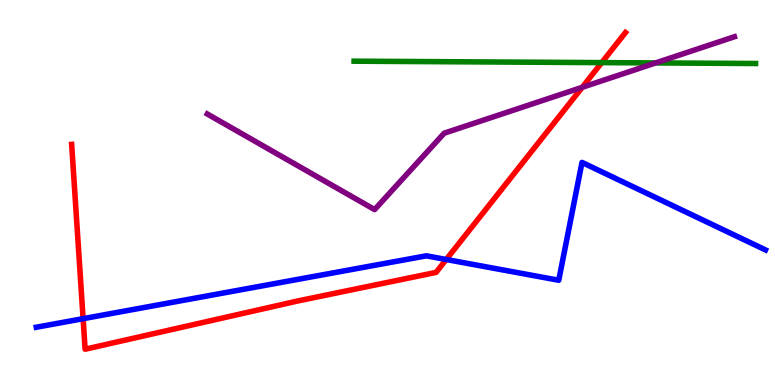[{'lines': ['blue', 'red'], 'intersections': [{'x': 1.07, 'y': 1.72}, {'x': 5.76, 'y': 3.26}]}, {'lines': ['green', 'red'], 'intersections': [{'x': 7.76, 'y': 8.37}]}, {'lines': ['purple', 'red'], 'intersections': [{'x': 7.51, 'y': 7.73}]}, {'lines': ['blue', 'green'], 'intersections': []}, {'lines': ['blue', 'purple'], 'intersections': []}, {'lines': ['green', 'purple'], 'intersections': [{'x': 8.46, 'y': 8.37}]}]